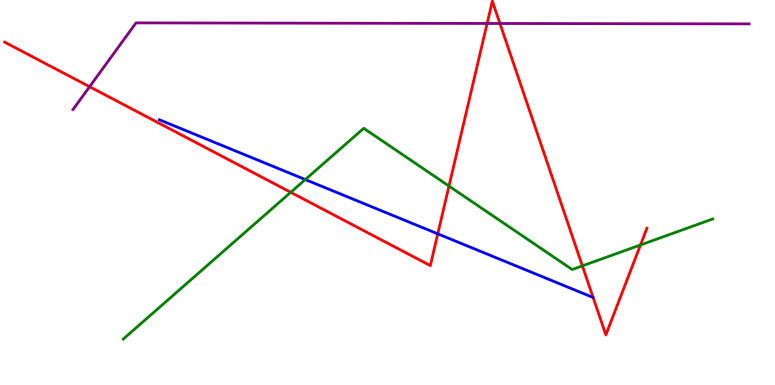[{'lines': ['blue', 'red'], 'intersections': [{'x': 5.65, 'y': 3.93}]}, {'lines': ['green', 'red'], 'intersections': [{'x': 3.75, 'y': 5.0}, {'x': 5.79, 'y': 5.17}, {'x': 7.51, 'y': 3.09}, {'x': 8.26, 'y': 3.64}]}, {'lines': ['purple', 'red'], 'intersections': [{'x': 1.16, 'y': 7.75}, {'x': 6.29, 'y': 9.39}, {'x': 6.45, 'y': 9.39}]}, {'lines': ['blue', 'green'], 'intersections': [{'x': 3.94, 'y': 5.34}]}, {'lines': ['blue', 'purple'], 'intersections': []}, {'lines': ['green', 'purple'], 'intersections': []}]